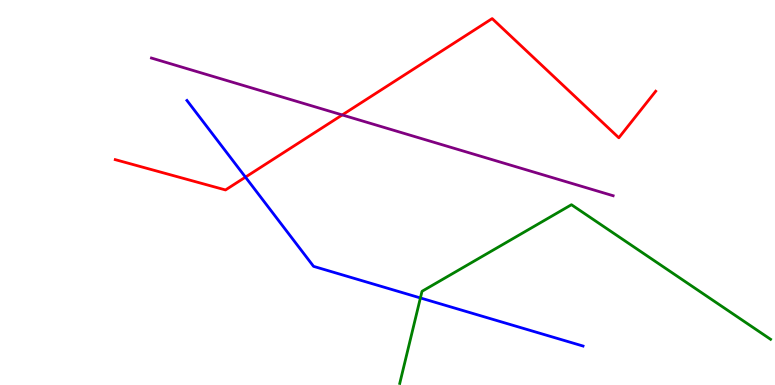[{'lines': ['blue', 'red'], 'intersections': [{'x': 3.17, 'y': 5.4}]}, {'lines': ['green', 'red'], 'intersections': []}, {'lines': ['purple', 'red'], 'intersections': [{'x': 4.42, 'y': 7.01}]}, {'lines': ['blue', 'green'], 'intersections': [{'x': 5.42, 'y': 2.26}]}, {'lines': ['blue', 'purple'], 'intersections': []}, {'lines': ['green', 'purple'], 'intersections': []}]